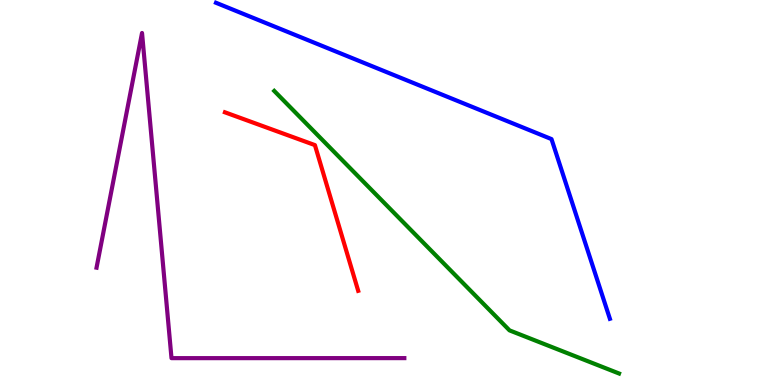[{'lines': ['blue', 'red'], 'intersections': []}, {'lines': ['green', 'red'], 'intersections': []}, {'lines': ['purple', 'red'], 'intersections': []}, {'lines': ['blue', 'green'], 'intersections': []}, {'lines': ['blue', 'purple'], 'intersections': []}, {'lines': ['green', 'purple'], 'intersections': []}]